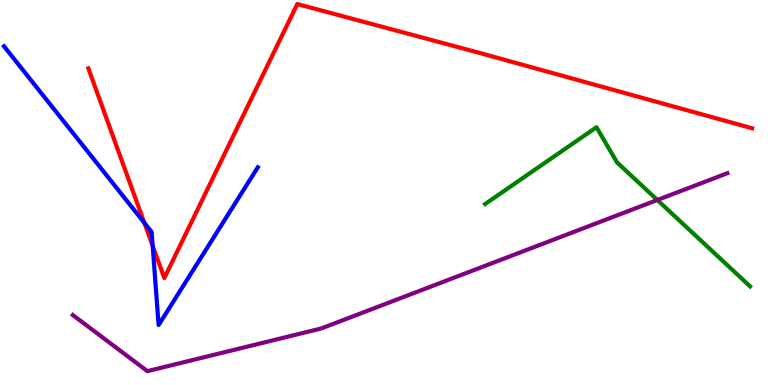[{'lines': ['blue', 'red'], 'intersections': [{'x': 1.86, 'y': 4.21}, {'x': 1.97, 'y': 3.61}]}, {'lines': ['green', 'red'], 'intersections': []}, {'lines': ['purple', 'red'], 'intersections': []}, {'lines': ['blue', 'green'], 'intersections': []}, {'lines': ['blue', 'purple'], 'intersections': []}, {'lines': ['green', 'purple'], 'intersections': [{'x': 8.48, 'y': 4.81}]}]